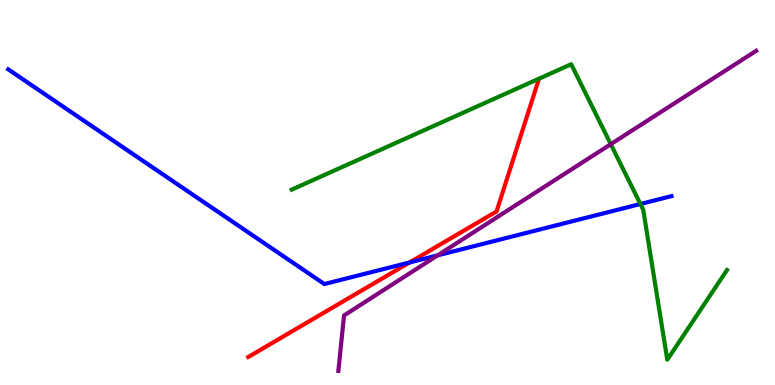[{'lines': ['blue', 'red'], 'intersections': [{'x': 5.28, 'y': 3.18}]}, {'lines': ['green', 'red'], 'intersections': []}, {'lines': ['purple', 'red'], 'intersections': []}, {'lines': ['blue', 'green'], 'intersections': [{'x': 8.26, 'y': 4.7}]}, {'lines': ['blue', 'purple'], 'intersections': [{'x': 5.65, 'y': 3.37}]}, {'lines': ['green', 'purple'], 'intersections': [{'x': 7.88, 'y': 6.25}]}]